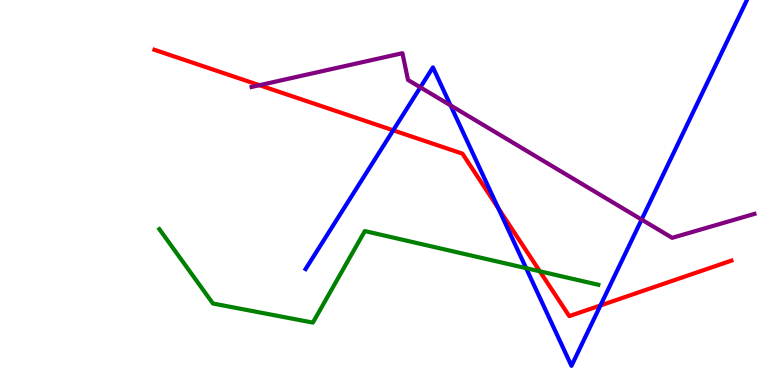[{'lines': ['blue', 'red'], 'intersections': [{'x': 5.07, 'y': 6.62}, {'x': 6.43, 'y': 4.59}, {'x': 7.75, 'y': 2.07}]}, {'lines': ['green', 'red'], 'intersections': [{'x': 6.97, 'y': 2.95}]}, {'lines': ['purple', 'red'], 'intersections': [{'x': 3.35, 'y': 7.79}]}, {'lines': ['blue', 'green'], 'intersections': [{'x': 6.79, 'y': 3.03}]}, {'lines': ['blue', 'purple'], 'intersections': [{'x': 5.42, 'y': 7.73}, {'x': 5.81, 'y': 7.26}, {'x': 8.28, 'y': 4.3}]}, {'lines': ['green', 'purple'], 'intersections': []}]